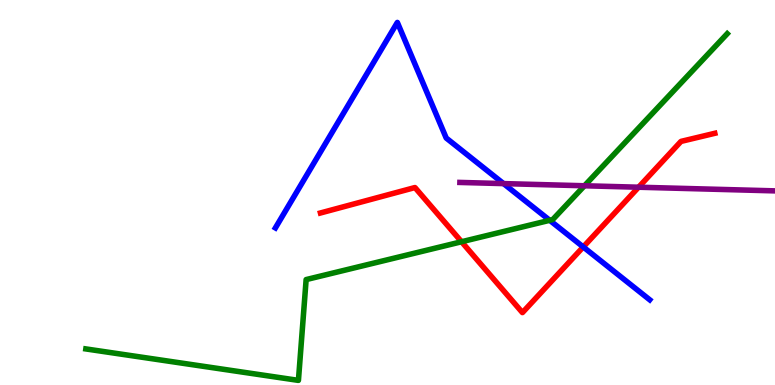[{'lines': ['blue', 'red'], 'intersections': [{'x': 7.53, 'y': 3.59}]}, {'lines': ['green', 'red'], 'intersections': [{'x': 5.96, 'y': 3.72}]}, {'lines': ['purple', 'red'], 'intersections': [{'x': 8.24, 'y': 5.14}]}, {'lines': ['blue', 'green'], 'intersections': [{'x': 7.09, 'y': 4.28}]}, {'lines': ['blue', 'purple'], 'intersections': [{'x': 6.5, 'y': 5.23}]}, {'lines': ['green', 'purple'], 'intersections': [{'x': 7.54, 'y': 5.17}]}]